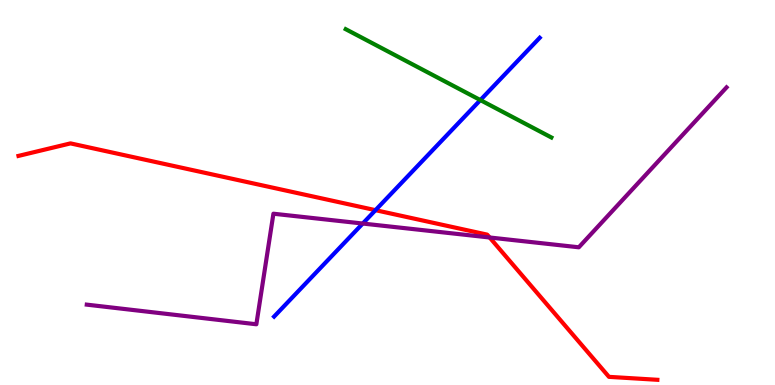[{'lines': ['blue', 'red'], 'intersections': [{'x': 4.84, 'y': 4.54}]}, {'lines': ['green', 'red'], 'intersections': []}, {'lines': ['purple', 'red'], 'intersections': [{'x': 6.32, 'y': 3.83}]}, {'lines': ['blue', 'green'], 'intersections': [{'x': 6.2, 'y': 7.4}]}, {'lines': ['blue', 'purple'], 'intersections': [{'x': 4.68, 'y': 4.19}]}, {'lines': ['green', 'purple'], 'intersections': []}]